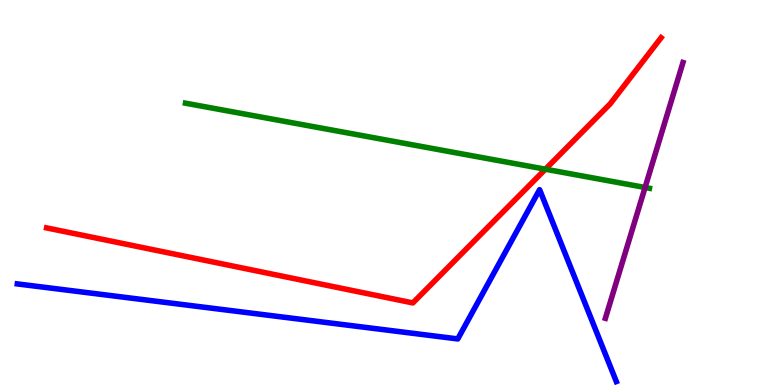[{'lines': ['blue', 'red'], 'intersections': []}, {'lines': ['green', 'red'], 'intersections': [{'x': 7.04, 'y': 5.61}]}, {'lines': ['purple', 'red'], 'intersections': []}, {'lines': ['blue', 'green'], 'intersections': []}, {'lines': ['blue', 'purple'], 'intersections': []}, {'lines': ['green', 'purple'], 'intersections': [{'x': 8.32, 'y': 5.13}]}]